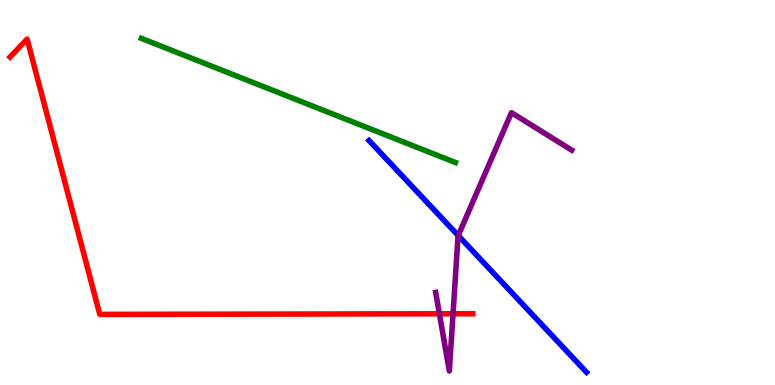[{'lines': ['blue', 'red'], 'intersections': []}, {'lines': ['green', 'red'], 'intersections': []}, {'lines': ['purple', 'red'], 'intersections': [{'x': 5.67, 'y': 1.85}, {'x': 5.85, 'y': 1.85}]}, {'lines': ['blue', 'green'], 'intersections': []}, {'lines': ['blue', 'purple'], 'intersections': [{'x': 5.91, 'y': 3.88}]}, {'lines': ['green', 'purple'], 'intersections': []}]